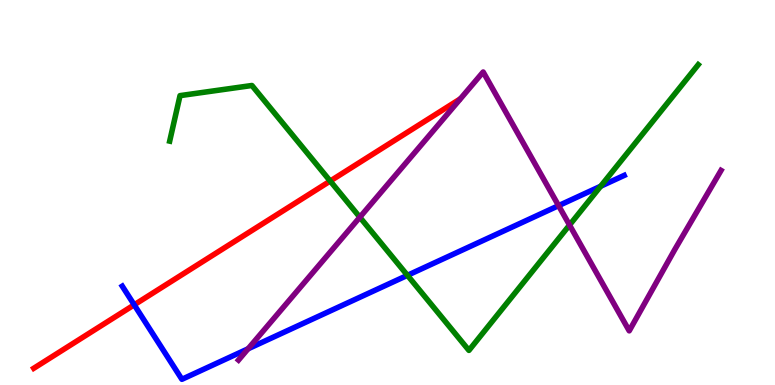[{'lines': ['blue', 'red'], 'intersections': [{'x': 1.73, 'y': 2.08}]}, {'lines': ['green', 'red'], 'intersections': [{'x': 4.26, 'y': 5.3}]}, {'lines': ['purple', 'red'], 'intersections': []}, {'lines': ['blue', 'green'], 'intersections': [{'x': 5.26, 'y': 2.85}, {'x': 7.75, 'y': 5.16}]}, {'lines': ['blue', 'purple'], 'intersections': [{'x': 3.2, 'y': 0.941}, {'x': 7.21, 'y': 4.66}]}, {'lines': ['green', 'purple'], 'intersections': [{'x': 4.64, 'y': 4.36}, {'x': 7.35, 'y': 4.15}]}]